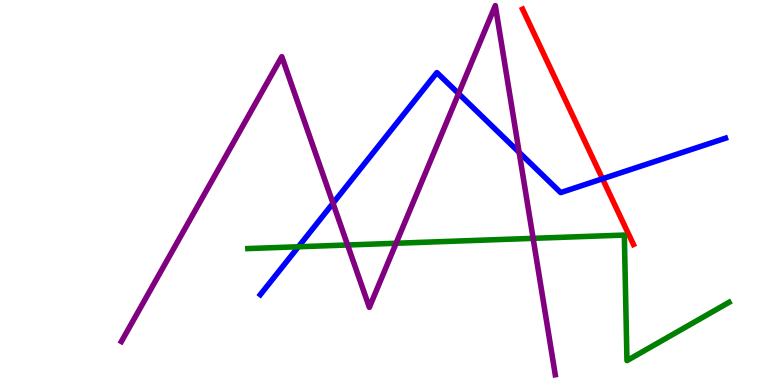[{'lines': ['blue', 'red'], 'intersections': [{'x': 7.77, 'y': 5.36}]}, {'lines': ['green', 'red'], 'intersections': []}, {'lines': ['purple', 'red'], 'intersections': []}, {'lines': ['blue', 'green'], 'intersections': [{'x': 3.85, 'y': 3.59}]}, {'lines': ['blue', 'purple'], 'intersections': [{'x': 4.3, 'y': 4.72}, {'x': 5.92, 'y': 7.57}, {'x': 6.7, 'y': 6.04}]}, {'lines': ['green', 'purple'], 'intersections': [{'x': 4.48, 'y': 3.64}, {'x': 5.11, 'y': 3.68}, {'x': 6.88, 'y': 3.81}]}]